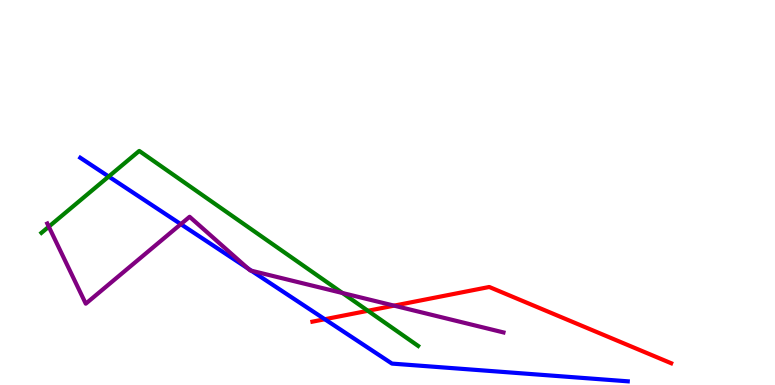[{'lines': ['blue', 'red'], 'intersections': [{'x': 4.19, 'y': 1.71}]}, {'lines': ['green', 'red'], 'intersections': [{'x': 4.75, 'y': 1.93}]}, {'lines': ['purple', 'red'], 'intersections': [{'x': 5.09, 'y': 2.06}]}, {'lines': ['blue', 'green'], 'intersections': [{'x': 1.4, 'y': 5.42}]}, {'lines': ['blue', 'purple'], 'intersections': [{'x': 2.33, 'y': 4.18}, {'x': 3.2, 'y': 3.02}, {'x': 3.24, 'y': 2.97}]}, {'lines': ['green', 'purple'], 'intersections': [{'x': 0.63, 'y': 4.11}, {'x': 4.42, 'y': 2.39}]}]